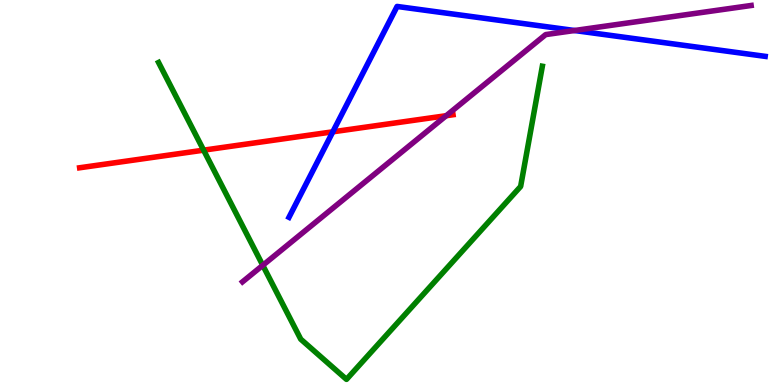[{'lines': ['blue', 'red'], 'intersections': [{'x': 4.29, 'y': 6.58}]}, {'lines': ['green', 'red'], 'intersections': [{'x': 2.63, 'y': 6.1}]}, {'lines': ['purple', 'red'], 'intersections': [{'x': 5.76, 'y': 6.99}]}, {'lines': ['blue', 'green'], 'intersections': []}, {'lines': ['blue', 'purple'], 'intersections': [{'x': 7.41, 'y': 9.21}]}, {'lines': ['green', 'purple'], 'intersections': [{'x': 3.39, 'y': 3.11}]}]